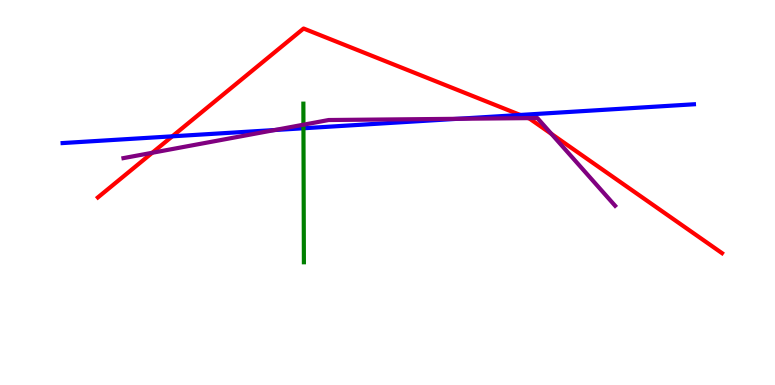[{'lines': ['blue', 'red'], 'intersections': [{'x': 2.22, 'y': 6.46}, {'x': 6.71, 'y': 7.01}]}, {'lines': ['green', 'red'], 'intersections': []}, {'lines': ['purple', 'red'], 'intersections': [{'x': 1.96, 'y': 6.03}, {'x': 6.82, 'y': 6.93}, {'x': 7.12, 'y': 6.52}]}, {'lines': ['blue', 'green'], 'intersections': [{'x': 3.92, 'y': 6.67}]}, {'lines': ['blue', 'purple'], 'intersections': [{'x': 3.54, 'y': 6.62}, {'x': 5.9, 'y': 6.91}]}, {'lines': ['green', 'purple'], 'intersections': [{'x': 3.92, 'y': 6.76}]}]